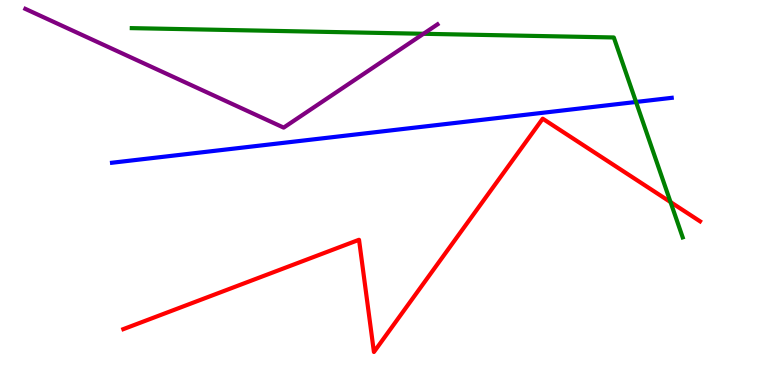[{'lines': ['blue', 'red'], 'intersections': []}, {'lines': ['green', 'red'], 'intersections': [{'x': 8.65, 'y': 4.75}]}, {'lines': ['purple', 'red'], 'intersections': []}, {'lines': ['blue', 'green'], 'intersections': [{'x': 8.21, 'y': 7.35}]}, {'lines': ['blue', 'purple'], 'intersections': []}, {'lines': ['green', 'purple'], 'intersections': [{'x': 5.46, 'y': 9.12}]}]